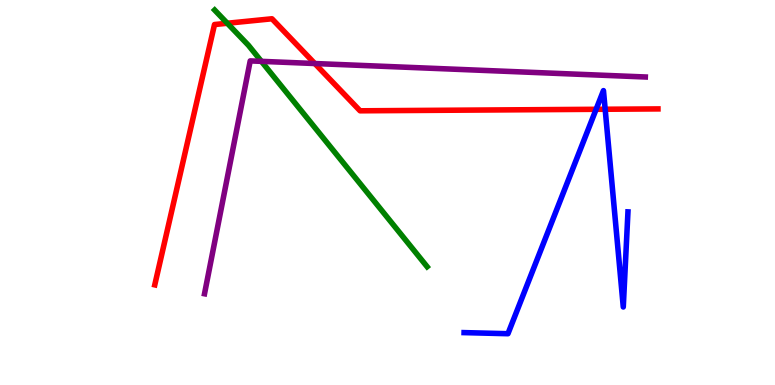[{'lines': ['blue', 'red'], 'intersections': [{'x': 7.69, 'y': 7.16}, {'x': 7.81, 'y': 7.16}]}, {'lines': ['green', 'red'], 'intersections': [{'x': 2.93, 'y': 9.4}]}, {'lines': ['purple', 'red'], 'intersections': [{'x': 4.06, 'y': 8.35}]}, {'lines': ['blue', 'green'], 'intersections': []}, {'lines': ['blue', 'purple'], 'intersections': []}, {'lines': ['green', 'purple'], 'intersections': [{'x': 3.37, 'y': 8.41}]}]